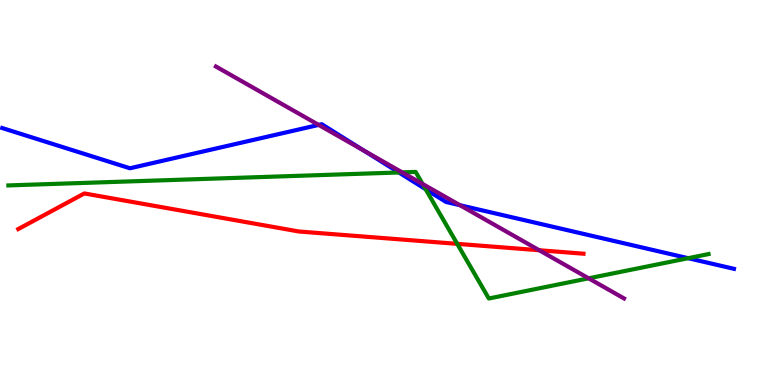[{'lines': ['blue', 'red'], 'intersections': []}, {'lines': ['green', 'red'], 'intersections': [{'x': 5.9, 'y': 3.67}]}, {'lines': ['purple', 'red'], 'intersections': [{'x': 6.96, 'y': 3.5}]}, {'lines': ['blue', 'green'], 'intersections': [{'x': 5.15, 'y': 5.52}, {'x': 5.49, 'y': 5.08}, {'x': 8.88, 'y': 3.29}]}, {'lines': ['blue', 'purple'], 'intersections': [{'x': 4.11, 'y': 6.76}, {'x': 4.7, 'y': 6.09}, {'x': 5.94, 'y': 4.67}]}, {'lines': ['green', 'purple'], 'intersections': [{'x': 5.19, 'y': 5.52}, {'x': 5.45, 'y': 5.22}, {'x': 7.6, 'y': 2.77}]}]